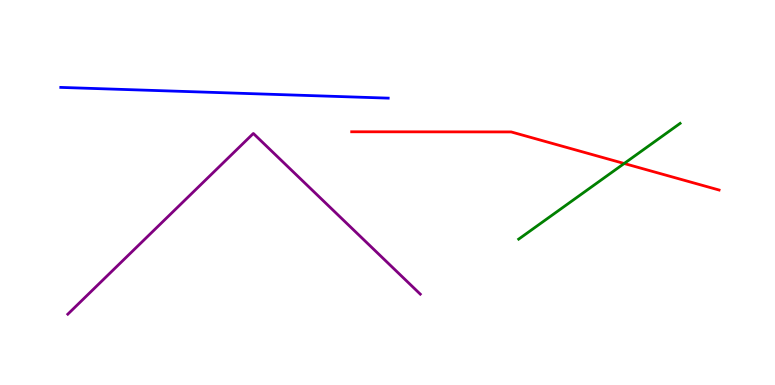[{'lines': ['blue', 'red'], 'intersections': []}, {'lines': ['green', 'red'], 'intersections': [{'x': 8.05, 'y': 5.75}]}, {'lines': ['purple', 'red'], 'intersections': []}, {'lines': ['blue', 'green'], 'intersections': []}, {'lines': ['blue', 'purple'], 'intersections': []}, {'lines': ['green', 'purple'], 'intersections': []}]